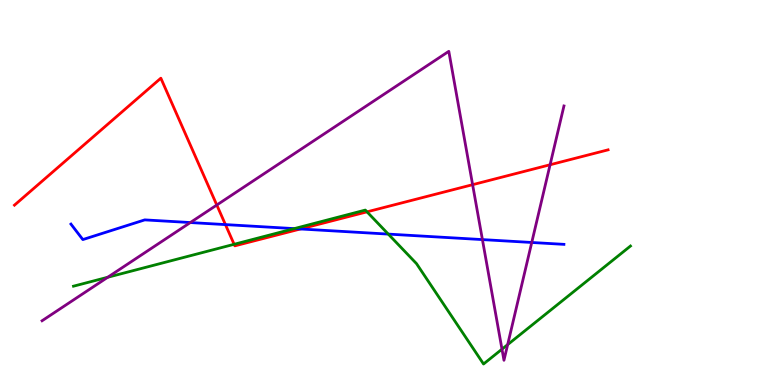[{'lines': ['blue', 'red'], 'intersections': [{'x': 2.91, 'y': 4.17}, {'x': 3.88, 'y': 4.05}]}, {'lines': ['green', 'red'], 'intersections': [{'x': 3.02, 'y': 3.65}, {'x': 4.74, 'y': 4.5}]}, {'lines': ['purple', 'red'], 'intersections': [{'x': 2.8, 'y': 4.67}, {'x': 6.1, 'y': 5.2}, {'x': 7.1, 'y': 5.72}]}, {'lines': ['blue', 'green'], 'intersections': [{'x': 3.8, 'y': 4.06}, {'x': 5.01, 'y': 3.92}]}, {'lines': ['blue', 'purple'], 'intersections': [{'x': 2.46, 'y': 4.22}, {'x': 6.22, 'y': 3.78}, {'x': 6.86, 'y': 3.7}]}, {'lines': ['green', 'purple'], 'intersections': [{'x': 1.39, 'y': 2.8}, {'x': 6.48, 'y': 0.93}, {'x': 6.55, 'y': 1.05}]}]